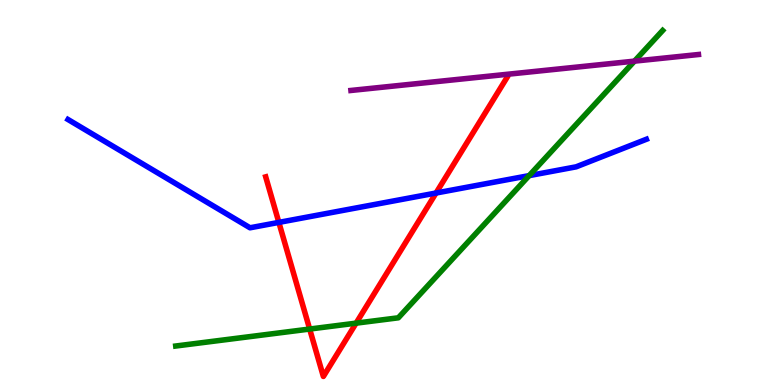[{'lines': ['blue', 'red'], 'intersections': [{'x': 3.6, 'y': 4.22}, {'x': 5.63, 'y': 4.99}]}, {'lines': ['green', 'red'], 'intersections': [{'x': 4.0, 'y': 1.45}, {'x': 4.59, 'y': 1.61}]}, {'lines': ['purple', 'red'], 'intersections': []}, {'lines': ['blue', 'green'], 'intersections': [{'x': 6.83, 'y': 5.44}]}, {'lines': ['blue', 'purple'], 'intersections': []}, {'lines': ['green', 'purple'], 'intersections': [{'x': 8.19, 'y': 8.41}]}]